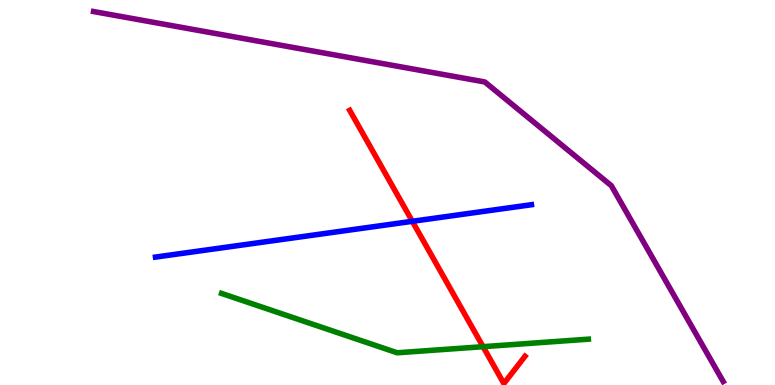[{'lines': ['blue', 'red'], 'intersections': [{'x': 5.32, 'y': 4.25}]}, {'lines': ['green', 'red'], 'intersections': [{'x': 6.23, 'y': 0.995}]}, {'lines': ['purple', 'red'], 'intersections': []}, {'lines': ['blue', 'green'], 'intersections': []}, {'lines': ['blue', 'purple'], 'intersections': []}, {'lines': ['green', 'purple'], 'intersections': []}]